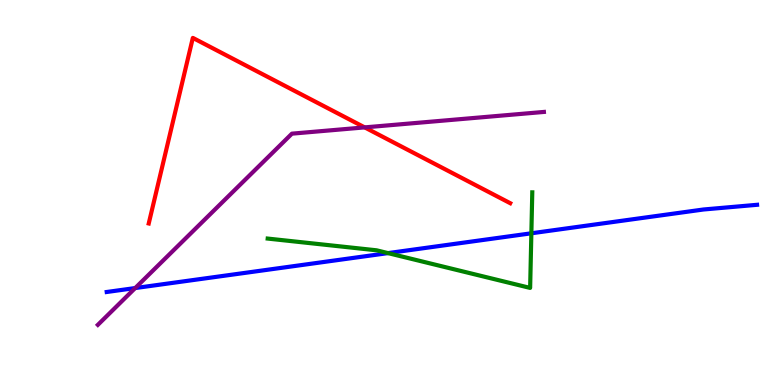[{'lines': ['blue', 'red'], 'intersections': []}, {'lines': ['green', 'red'], 'intersections': []}, {'lines': ['purple', 'red'], 'intersections': [{'x': 4.71, 'y': 6.69}]}, {'lines': ['blue', 'green'], 'intersections': [{'x': 5.01, 'y': 3.43}, {'x': 6.86, 'y': 3.94}]}, {'lines': ['blue', 'purple'], 'intersections': [{'x': 1.74, 'y': 2.52}]}, {'lines': ['green', 'purple'], 'intersections': []}]